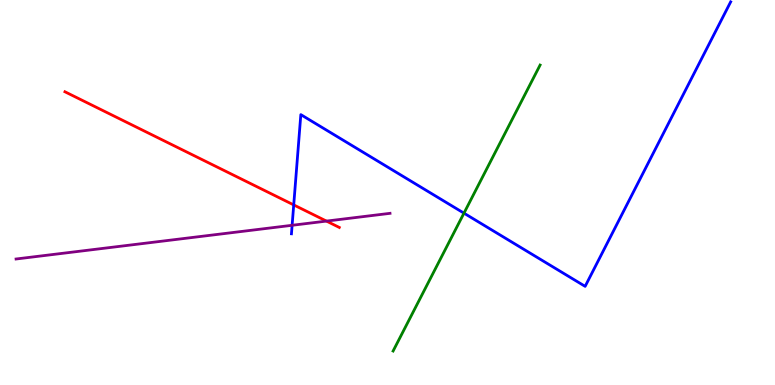[{'lines': ['blue', 'red'], 'intersections': [{'x': 3.79, 'y': 4.68}]}, {'lines': ['green', 'red'], 'intersections': []}, {'lines': ['purple', 'red'], 'intersections': [{'x': 4.21, 'y': 4.26}]}, {'lines': ['blue', 'green'], 'intersections': [{'x': 5.99, 'y': 4.46}]}, {'lines': ['blue', 'purple'], 'intersections': [{'x': 3.77, 'y': 4.15}]}, {'lines': ['green', 'purple'], 'intersections': []}]